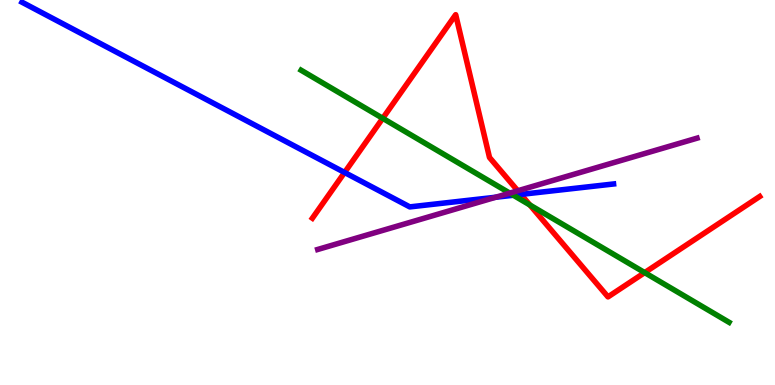[{'lines': ['blue', 'red'], 'intersections': [{'x': 4.45, 'y': 5.52}, {'x': 6.72, 'y': 4.95}]}, {'lines': ['green', 'red'], 'intersections': [{'x': 4.94, 'y': 6.93}, {'x': 6.84, 'y': 4.68}, {'x': 8.32, 'y': 2.92}]}, {'lines': ['purple', 'red'], 'intersections': [{'x': 6.68, 'y': 5.05}]}, {'lines': ['blue', 'green'], 'intersections': [{'x': 6.62, 'y': 4.93}]}, {'lines': ['blue', 'purple'], 'intersections': [{'x': 6.4, 'y': 4.88}]}, {'lines': ['green', 'purple'], 'intersections': [{'x': 6.58, 'y': 4.98}]}]